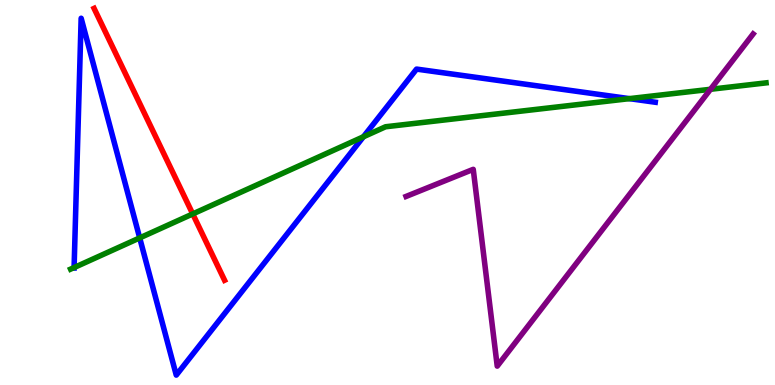[{'lines': ['blue', 'red'], 'intersections': []}, {'lines': ['green', 'red'], 'intersections': [{'x': 2.49, 'y': 4.44}]}, {'lines': ['purple', 'red'], 'intersections': []}, {'lines': ['blue', 'green'], 'intersections': [{'x': 0.956, 'y': 3.05}, {'x': 1.8, 'y': 3.82}, {'x': 4.69, 'y': 6.45}, {'x': 8.12, 'y': 7.44}]}, {'lines': ['blue', 'purple'], 'intersections': []}, {'lines': ['green', 'purple'], 'intersections': [{'x': 9.17, 'y': 7.68}]}]